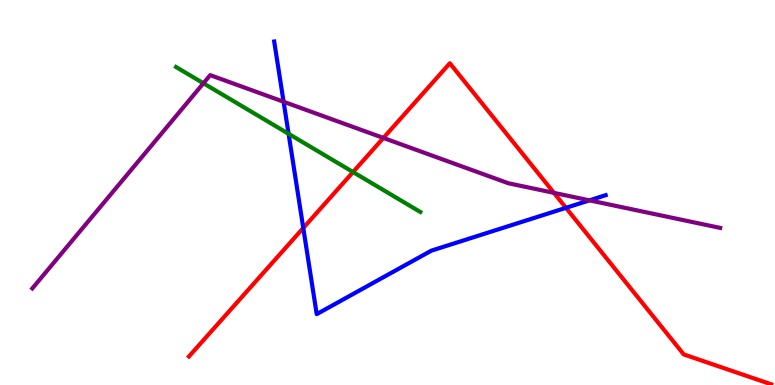[{'lines': ['blue', 'red'], 'intersections': [{'x': 3.91, 'y': 4.08}, {'x': 7.3, 'y': 4.6}]}, {'lines': ['green', 'red'], 'intersections': [{'x': 4.56, 'y': 5.53}]}, {'lines': ['purple', 'red'], 'intersections': [{'x': 4.95, 'y': 6.42}, {'x': 7.15, 'y': 4.99}]}, {'lines': ['blue', 'green'], 'intersections': [{'x': 3.72, 'y': 6.52}]}, {'lines': ['blue', 'purple'], 'intersections': [{'x': 3.66, 'y': 7.36}, {'x': 7.61, 'y': 4.8}]}, {'lines': ['green', 'purple'], 'intersections': [{'x': 2.62, 'y': 7.84}]}]